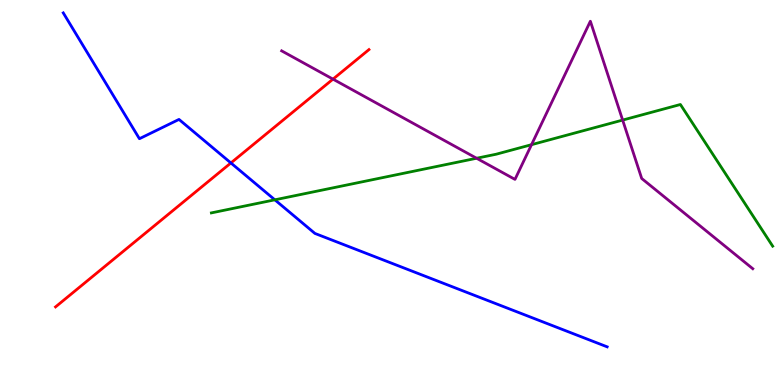[{'lines': ['blue', 'red'], 'intersections': [{'x': 2.98, 'y': 5.77}]}, {'lines': ['green', 'red'], 'intersections': []}, {'lines': ['purple', 'red'], 'intersections': [{'x': 4.3, 'y': 7.94}]}, {'lines': ['blue', 'green'], 'intersections': [{'x': 3.55, 'y': 4.81}]}, {'lines': ['blue', 'purple'], 'intersections': []}, {'lines': ['green', 'purple'], 'intersections': [{'x': 6.15, 'y': 5.89}, {'x': 6.86, 'y': 6.24}, {'x': 8.03, 'y': 6.88}]}]